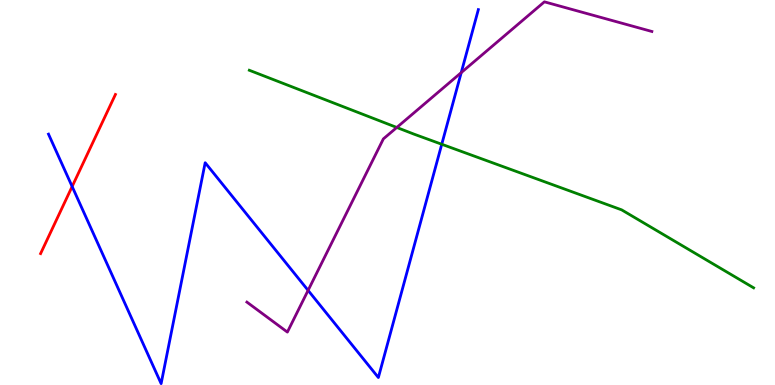[{'lines': ['blue', 'red'], 'intersections': [{'x': 0.931, 'y': 5.16}]}, {'lines': ['green', 'red'], 'intersections': []}, {'lines': ['purple', 'red'], 'intersections': []}, {'lines': ['blue', 'green'], 'intersections': [{'x': 5.7, 'y': 6.25}]}, {'lines': ['blue', 'purple'], 'intersections': [{'x': 3.98, 'y': 2.46}, {'x': 5.95, 'y': 8.11}]}, {'lines': ['green', 'purple'], 'intersections': [{'x': 5.12, 'y': 6.69}]}]